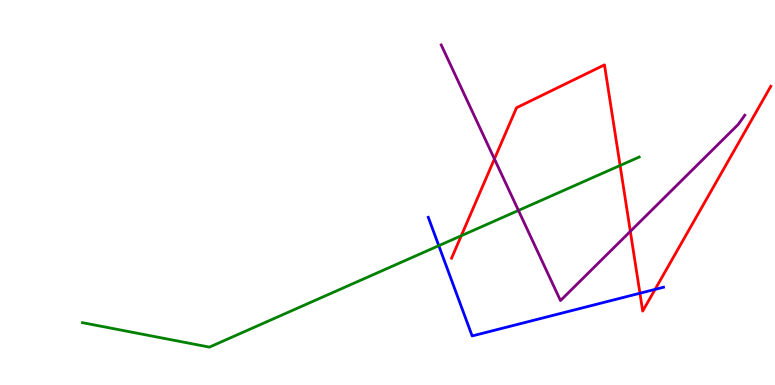[{'lines': ['blue', 'red'], 'intersections': [{'x': 8.26, 'y': 2.38}, {'x': 8.45, 'y': 2.48}]}, {'lines': ['green', 'red'], 'intersections': [{'x': 5.95, 'y': 3.88}, {'x': 8.0, 'y': 5.7}]}, {'lines': ['purple', 'red'], 'intersections': [{'x': 6.38, 'y': 5.87}, {'x': 8.13, 'y': 3.99}]}, {'lines': ['blue', 'green'], 'intersections': [{'x': 5.66, 'y': 3.62}]}, {'lines': ['blue', 'purple'], 'intersections': []}, {'lines': ['green', 'purple'], 'intersections': [{'x': 6.69, 'y': 4.53}]}]